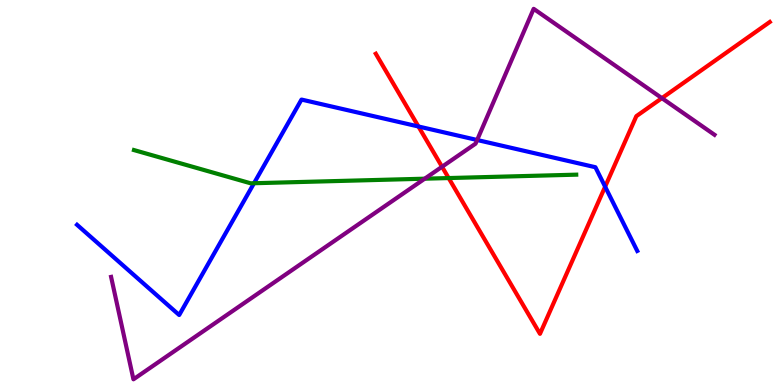[{'lines': ['blue', 'red'], 'intersections': [{'x': 5.4, 'y': 6.71}, {'x': 7.81, 'y': 5.15}]}, {'lines': ['green', 'red'], 'intersections': [{'x': 5.79, 'y': 5.38}]}, {'lines': ['purple', 'red'], 'intersections': [{'x': 5.7, 'y': 5.67}, {'x': 8.54, 'y': 7.45}]}, {'lines': ['blue', 'green'], 'intersections': [{'x': 3.28, 'y': 5.24}]}, {'lines': ['blue', 'purple'], 'intersections': [{'x': 6.16, 'y': 6.36}]}, {'lines': ['green', 'purple'], 'intersections': [{'x': 5.48, 'y': 5.36}]}]